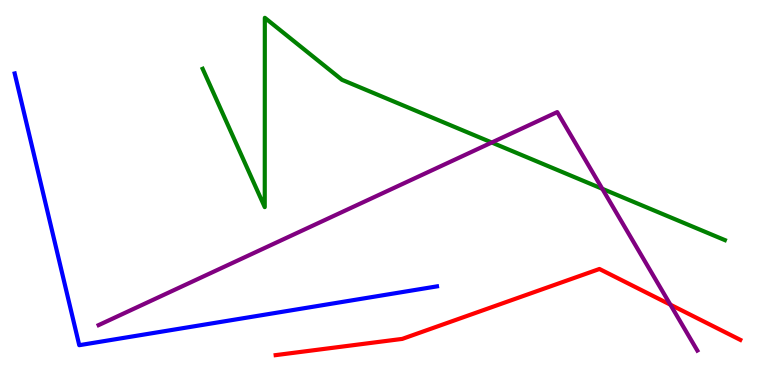[{'lines': ['blue', 'red'], 'intersections': []}, {'lines': ['green', 'red'], 'intersections': []}, {'lines': ['purple', 'red'], 'intersections': [{'x': 8.65, 'y': 2.09}]}, {'lines': ['blue', 'green'], 'intersections': []}, {'lines': ['blue', 'purple'], 'intersections': []}, {'lines': ['green', 'purple'], 'intersections': [{'x': 6.35, 'y': 6.3}, {'x': 7.77, 'y': 5.1}]}]